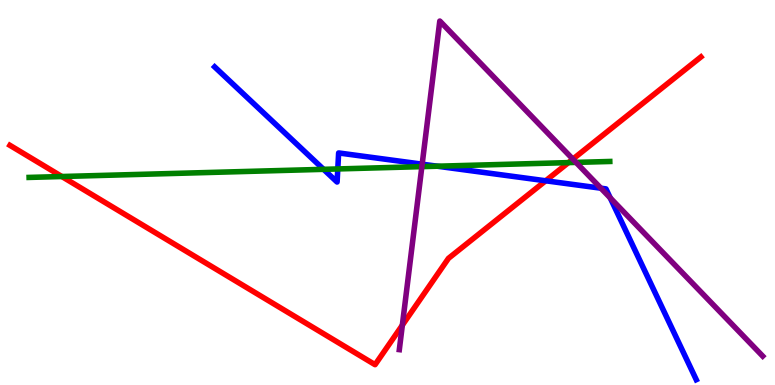[{'lines': ['blue', 'red'], 'intersections': [{'x': 7.04, 'y': 5.3}]}, {'lines': ['green', 'red'], 'intersections': [{'x': 0.798, 'y': 5.42}, {'x': 7.34, 'y': 5.78}]}, {'lines': ['purple', 'red'], 'intersections': [{'x': 5.19, 'y': 1.55}, {'x': 7.39, 'y': 5.87}]}, {'lines': ['blue', 'green'], 'intersections': [{'x': 4.18, 'y': 5.6}, {'x': 4.36, 'y': 5.61}, {'x': 5.64, 'y': 5.68}]}, {'lines': ['blue', 'purple'], 'intersections': [{'x': 5.45, 'y': 5.74}, {'x': 7.75, 'y': 5.11}, {'x': 7.87, 'y': 4.86}]}, {'lines': ['green', 'purple'], 'intersections': [{'x': 5.44, 'y': 5.67}, {'x': 7.43, 'y': 5.78}]}]